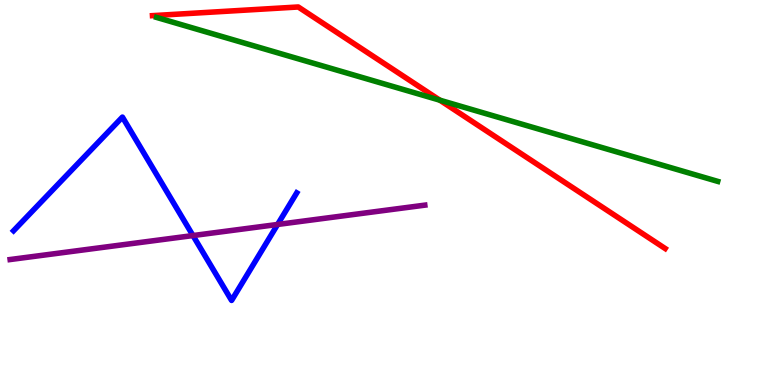[{'lines': ['blue', 'red'], 'intersections': []}, {'lines': ['green', 'red'], 'intersections': [{'x': 5.68, 'y': 7.4}]}, {'lines': ['purple', 'red'], 'intersections': []}, {'lines': ['blue', 'green'], 'intersections': []}, {'lines': ['blue', 'purple'], 'intersections': [{'x': 2.49, 'y': 3.88}, {'x': 3.58, 'y': 4.17}]}, {'lines': ['green', 'purple'], 'intersections': []}]